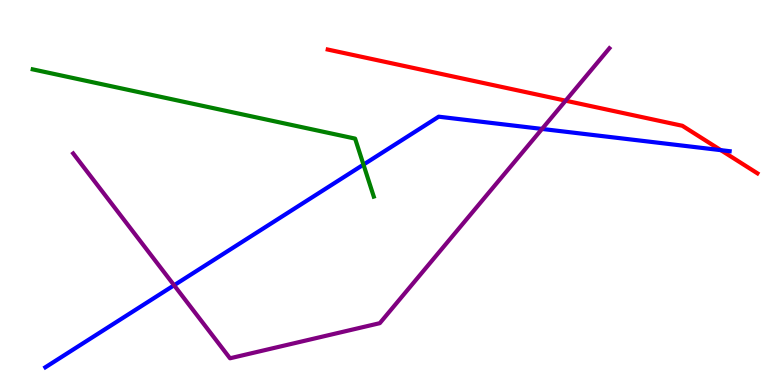[{'lines': ['blue', 'red'], 'intersections': [{'x': 9.3, 'y': 6.1}]}, {'lines': ['green', 'red'], 'intersections': []}, {'lines': ['purple', 'red'], 'intersections': [{'x': 7.3, 'y': 7.38}]}, {'lines': ['blue', 'green'], 'intersections': [{'x': 4.69, 'y': 5.72}]}, {'lines': ['blue', 'purple'], 'intersections': [{'x': 2.25, 'y': 2.59}, {'x': 6.99, 'y': 6.65}]}, {'lines': ['green', 'purple'], 'intersections': []}]